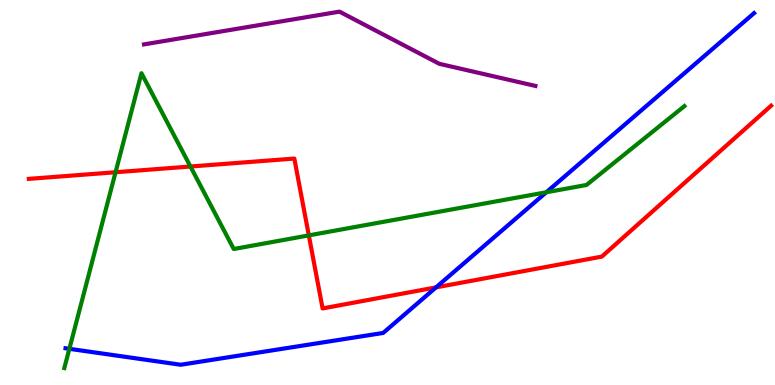[{'lines': ['blue', 'red'], 'intersections': [{'x': 5.63, 'y': 2.54}]}, {'lines': ['green', 'red'], 'intersections': [{'x': 1.49, 'y': 5.53}, {'x': 2.46, 'y': 5.67}, {'x': 3.98, 'y': 3.89}]}, {'lines': ['purple', 'red'], 'intersections': []}, {'lines': ['blue', 'green'], 'intersections': [{'x': 0.895, 'y': 0.94}, {'x': 7.05, 'y': 5.01}]}, {'lines': ['blue', 'purple'], 'intersections': []}, {'lines': ['green', 'purple'], 'intersections': []}]